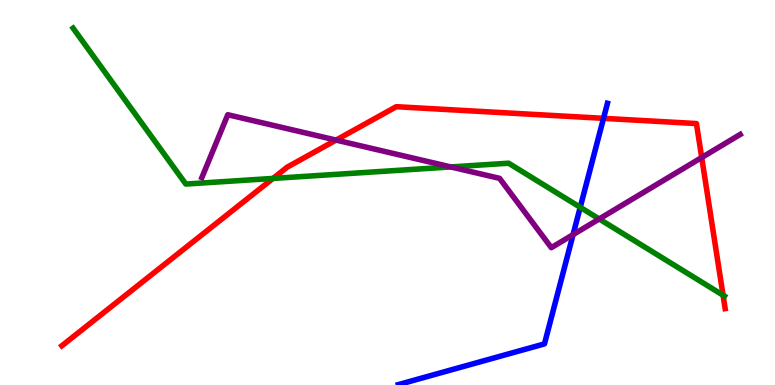[{'lines': ['blue', 'red'], 'intersections': [{'x': 7.79, 'y': 6.93}]}, {'lines': ['green', 'red'], 'intersections': [{'x': 3.52, 'y': 5.37}, {'x': 9.33, 'y': 2.33}]}, {'lines': ['purple', 'red'], 'intersections': [{'x': 4.34, 'y': 6.36}, {'x': 9.05, 'y': 5.91}]}, {'lines': ['blue', 'green'], 'intersections': [{'x': 7.49, 'y': 4.62}]}, {'lines': ['blue', 'purple'], 'intersections': [{'x': 7.39, 'y': 3.91}]}, {'lines': ['green', 'purple'], 'intersections': [{'x': 5.82, 'y': 5.66}, {'x': 7.73, 'y': 4.31}]}]